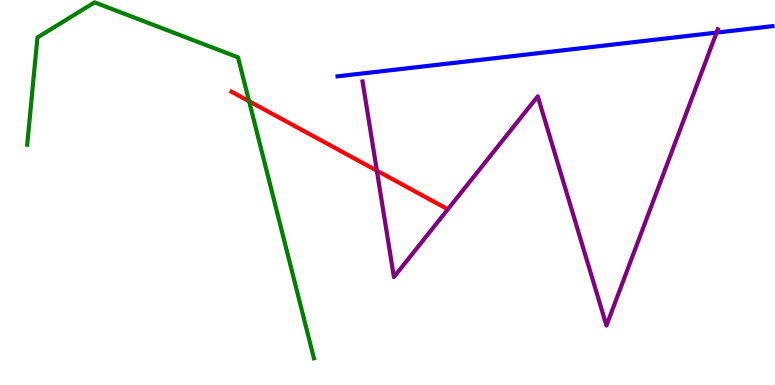[{'lines': ['blue', 'red'], 'intersections': []}, {'lines': ['green', 'red'], 'intersections': [{'x': 3.21, 'y': 7.37}]}, {'lines': ['purple', 'red'], 'intersections': [{'x': 4.86, 'y': 5.57}]}, {'lines': ['blue', 'green'], 'intersections': []}, {'lines': ['blue', 'purple'], 'intersections': [{'x': 9.25, 'y': 9.15}]}, {'lines': ['green', 'purple'], 'intersections': []}]